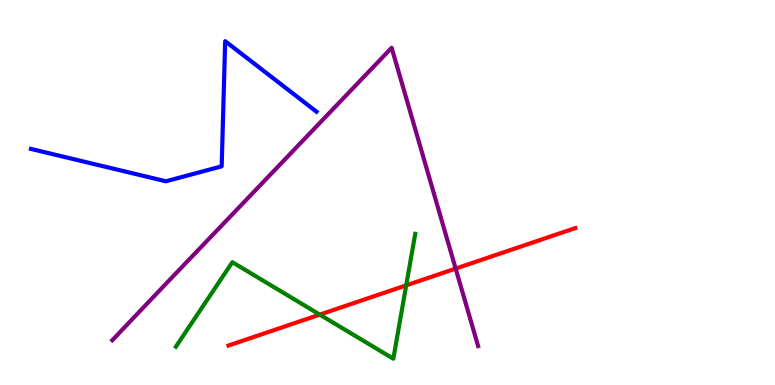[{'lines': ['blue', 'red'], 'intersections': []}, {'lines': ['green', 'red'], 'intersections': [{'x': 4.13, 'y': 1.83}, {'x': 5.24, 'y': 2.59}]}, {'lines': ['purple', 'red'], 'intersections': [{'x': 5.88, 'y': 3.02}]}, {'lines': ['blue', 'green'], 'intersections': []}, {'lines': ['blue', 'purple'], 'intersections': []}, {'lines': ['green', 'purple'], 'intersections': []}]